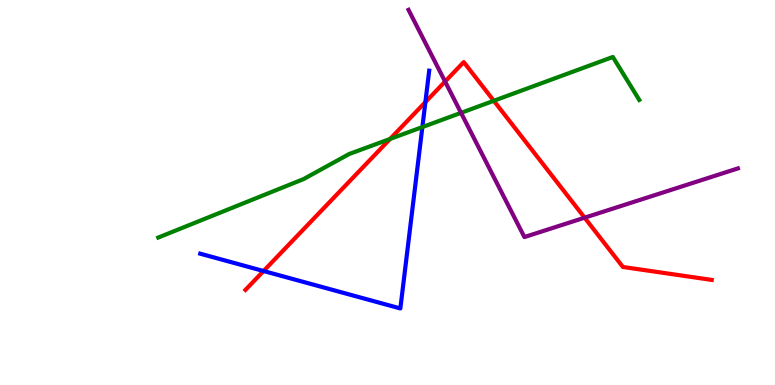[{'lines': ['blue', 'red'], 'intersections': [{'x': 3.4, 'y': 2.96}, {'x': 5.49, 'y': 7.35}]}, {'lines': ['green', 'red'], 'intersections': [{'x': 5.03, 'y': 6.39}, {'x': 6.37, 'y': 7.38}]}, {'lines': ['purple', 'red'], 'intersections': [{'x': 5.74, 'y': 7.88}, {'x': 7.54, 'y': 4.35}]}, {'lines': ['blue', 'green'], 'intersections': [{'x': 5.45, 'y': 6.7}]}, {'lines': ['blue', 'purple'], 'intersections': []}, {'lines': ['green', 'purple'], 'intersections': [{'x': 5.95, 'y': 7.07}]}]